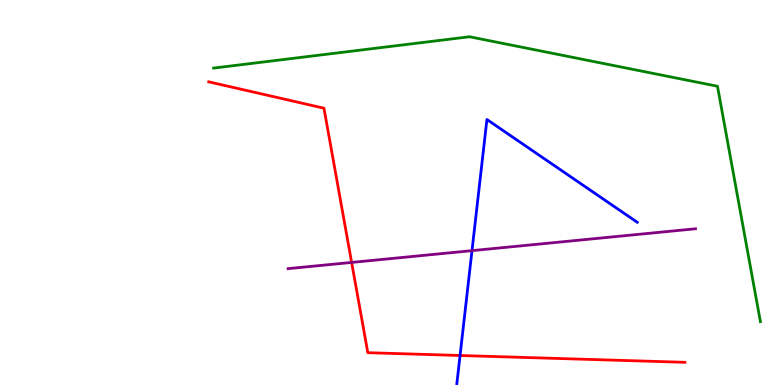[{'lines': ['blue', 'red'], 'intersections': [{'x': 5.94, 'y': 0.767}]}, {'lines': ['green', 'red'], 'intersections': []}, {'lines': ['purple', 'red'], 'intersections': [{'x': 4.54, 'y': 3.18}]}, {'lines': ['blue', 'green'], 'intersections': []}, {'lines': ['blue', 'purple'], 'intersections': [{'x': 6.09, 'y': 3.49}]}, {'lines': ['green', 'purple'], 'intersections': []}]